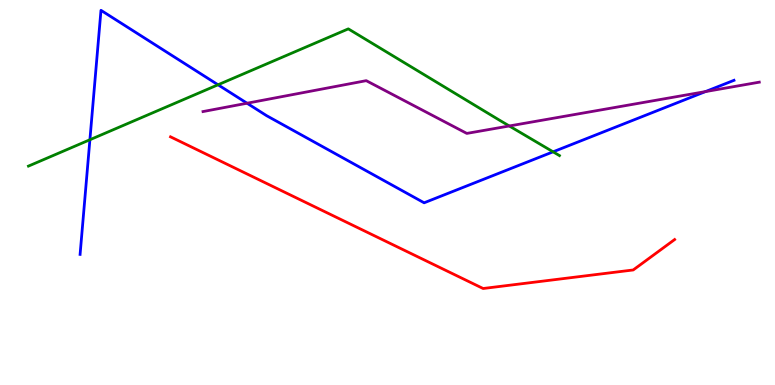[{'lines': ['blue', 'red'], 'intersections': []}, {'lines': ['green', 'red'], 'intersections': []}, {'lines': ['purple', 'red'], 'intersections': []}, {'lines': ['blue', 'green'], 'intersections': [{'x': 1.16, 'y': 6.37}, {'x': 2.81, 'y': 7.8}, {'x': 7.14, 'y': 6.06}]}, {'lines': ['blue', 'purple'], 'intersections': [{'x': 3.19, 'y': 7.32}, {'x': 9.1, 'y': 7.62}]}, {'lines': ['green', 'purple'], 'intersections': [{'x': 6.57, 'y': 6.73}]}]